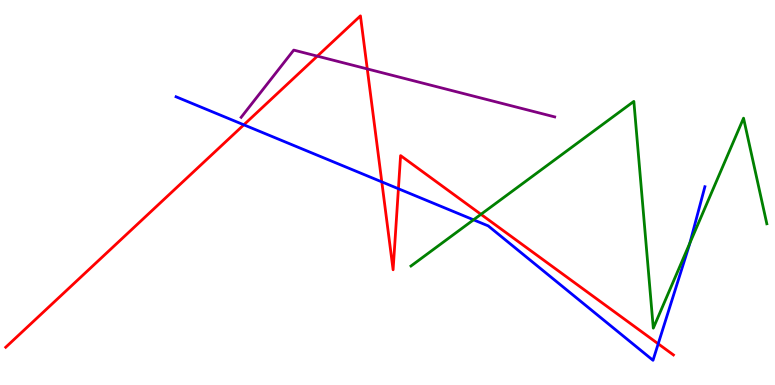[{'lines': ['blue', 'red'], 'intersections': [{'x': 3.15, 'y': 6.76}, {'x': 4.93, 'y': 5.28}, {'x': 5.14, 'y': 5.1}, {'x': 8.49, 'y': 1.07}]}, {'lines': ['green', 'red'], 'intersections': [{'x': 6.21, 'y': 4.43}]}, {'lines': ['purple', 'red'], 'intersections': [{'x': 4.09, 'y': 8.54}, {'x': 4.74, 'y': 8.21}]}, {'lines': ['blue', 'green'], 'intersections': [{'x': 6.11, 'y': 4.29}, {'x': 8.9, 'y': 3.69}]}, {'lines': ['blue', 'purple'], 'intersections': []}, {'lines': ['green', 'purple'], 'intersections': []}]